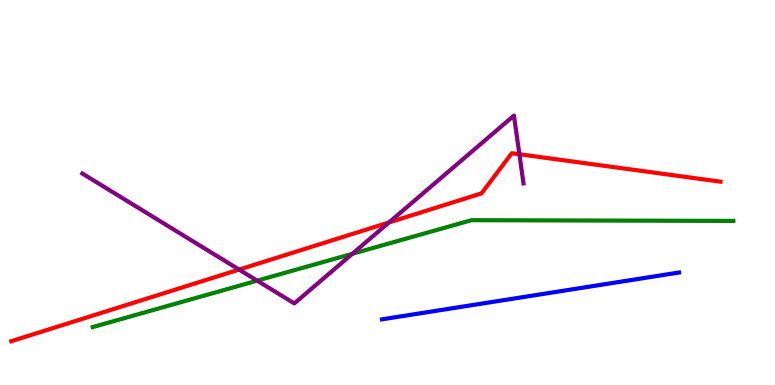[{'lines': ['blue', 'red'], 'intersections': []}, {'lines': ['green', 'red'], 'intersections': []}, {'lines': ['purple', 'red'], 'intersections': [{'x': 3.09, 'y': 3.0}, {'x': 5.02, 'y': 4.22}, {'x': 6.7, 'y': 5.99}]}, {'lines': ['blue', 'green'], 'intersections': []}, {'lines': ['blue', 'purple'], 'intersections': []}, {'lines': ['green', 'purple'], 'intersections': [{'x': 3.32, 'y': 2.71}, {'x': 4.55, 'y': 3.41}]}]